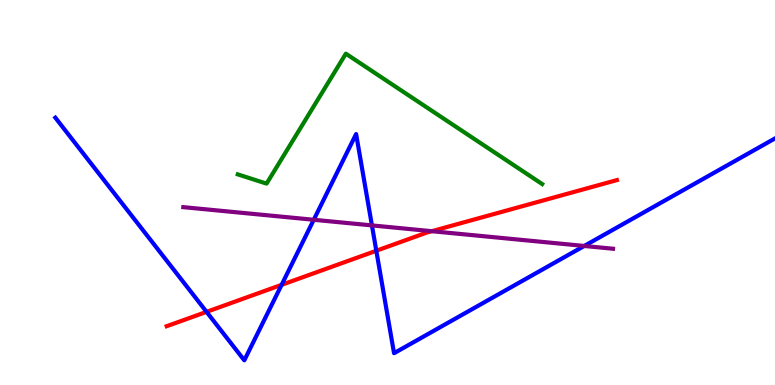[{'lines': ['blue', 'red'], 'intersections': [{'x': 2.67, 'y': 1.9}, {'x': 3.63, 'y': 2.6}, {'x': 4.86, 'y': 3.49}]}, {'lines': ['green', 'red'], 'intersections': []}, {'lines': ['purple', 'red'], 'intersections': [{'x': 5.57, 'y': 3.99}]}, {'lines': ['blue', 'green'], 'intersections': []}, {'lines': ['blue', 'purple'], 'intersections': [{'x': 4.05, 'y': 4.29}, {'x': 4.8, 'y': 4.15}, {'x': 7.54, 'y': 3.61}]}, {'lines': ['green', 'purple'], 'intersections': []}]